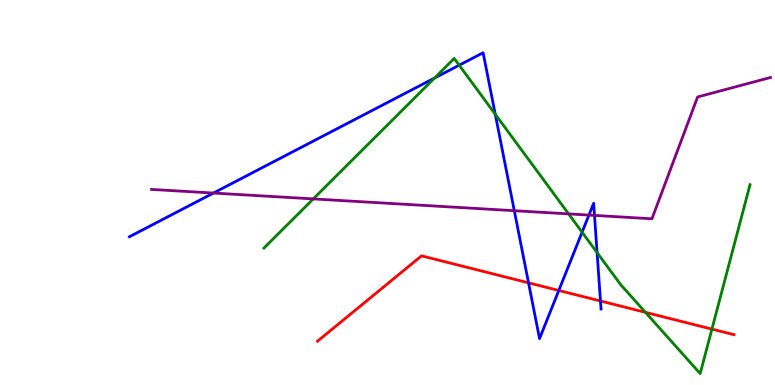[{'lines': ['blue', 'red'], 'intersections': [{'x': 6.82, 'y': 2.65}, {'x': 7.21, 'y': 2.46}, {'x': 7.75, 'y': 2.18}]}, {'lines': ['green', 'red'], 'intersections': [{'x': 8.33, 'y': 1.89}, {'x': 9.19, 'y': 1.45}]}, {'lines': ['purple', 'red'], 'intersections': []}, {'lines': ['blue', 'green'], 'intersections': [{'x': 5.61, 'y': 7.97}, {'x': 5.92, 'y': 8.31}, {'x': 6.39, 'y': 7.03}, {'x': 7.51, 'y': 3.97}, {'x': 7.7, 'y': 3.44}]}, {'lines': ['blue', 'purple'], 'intersections': [{'x': 2.75, 'y': 4.99}, {'x': 6.64, 'y': 4.53}, {'x': 7.6, 'y': 4.41}, {'x': 7.67, 'y': 4.4}]}, {'lines': ['green', 'purple'], 'intersections': [{'x': 4.04, 'y': 4.83}, {'x': 7.34, 'y': 4.44}]}]